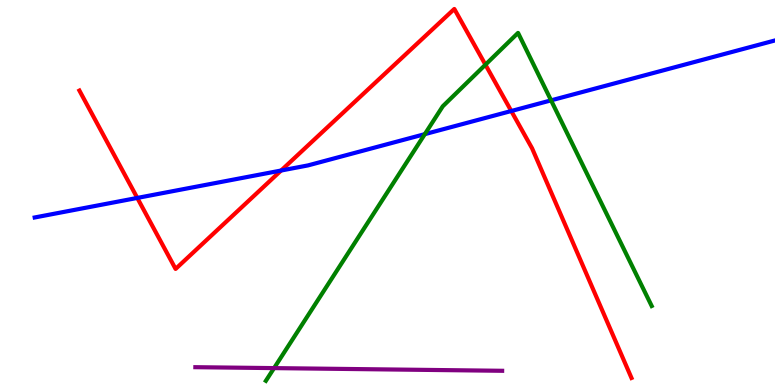[{'lines': ['blue', 'red'], 'intersections': [{'x': 1.77, 'y': 4.86}, {'x': 3.63, 'y': 5.57}, {'x': 6.6, 'y': 7.12}]}, {'lines': ['green', 'red'], 'intersections': [{'x': 6.26, 'y': 8.32}]}, {'lines': ['purple', 'red'], 'intersections': []}, {'lines': ['blue', 'green'], 'intersections': [{'x': 5.48, 'y': 6.52}, {'x': 7.11, 'y': 7.39}]}, {'lines': ['blue', 'purple'], 'intersections': []}, {'lines': ['green', 'purple'], 'intersections': [{'x': 3.54, 'y': 0.439}]}]